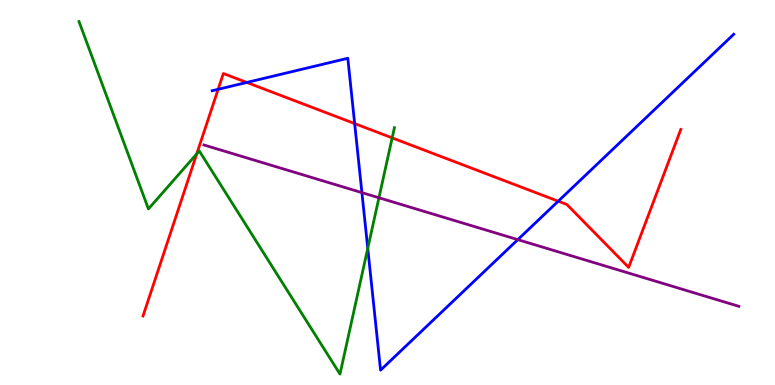[{'lines': ['blue', 'red'], 'intersections': [{'x': 2.81, 'y': 7.68}, {'x': 3.18, 'y': 7.86}, {'x': 4.58, 'y': 6.79}, {'x': 7.2, 'y': 4.77}]}, {'lines': ['green', 'red'], 'intersections': [{'x': 2.54, 'y': 6.0}, {'x': 5.06, 'y': 6.42}]}, {'lines': ['purple', 'red'], 'intersections': []}, {'lines': ['blue', 'green'], 'intersections': [{'x': 4.75, 'y': 3.55}]}, {'lines': ['blue', 'purple'], 'intersections': [{'x': 4.67, 'y': 5.0}, {'x': 6.68, 'y': 3.78}]}, {'lines': ['green', 'purple'], 'intersections': [{'x': 4.89, 'y': 4.86}]}]